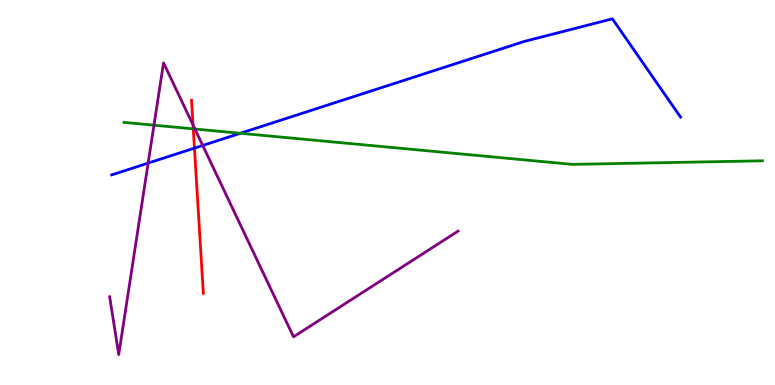[{'lines': ['blue', 'red'], 'intersections': [{'x': 2.51, 'y': 6.15}]}, {'lines': ['green', 'red'], 'intersections': [{'x': 2.49, 'y': 6.65}]}, {'lines': ['purple', 'red'], 'intersections': [{'x': 2.49, 'y': 6.75}]}, {'lines': ['blue', 'green'], 'intersections': [{'x': 3.1, 'y': 6.54}]}, {'lines': ['blue', 'purple'], 'intersections': [{'x': 1.91, 'y': 5.76}, {'x': 2.62, 'y': 6.22}]}, {'lines': ['green', 'purple'], 'intersections': [{'x': 1.99, 'y': 6.75}, {'x': 2.52, 'y': 6.65}]}]